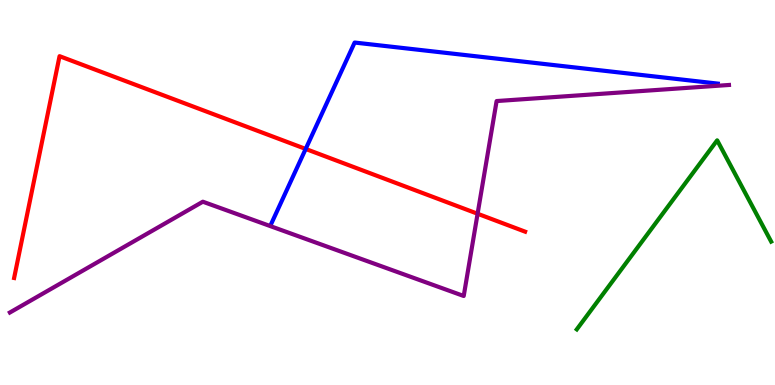[{'lines': ['blue', 'red'], 'intersections': [{'x': 3.94, 'y': 6.13}]}, {'lines': ['green', 'red'], 'intersections': []}, {'lines': ['purple', 'red'], 'intersections': [{'x': 6.16, 'y': 4.45}]}, {'lines': ['blue', 'green'], 'intersections': []}, {'lines': ['blue', 'purple'], 'intersections': []}, {'lines': ['green', 'purple'], 'intersections': []}]